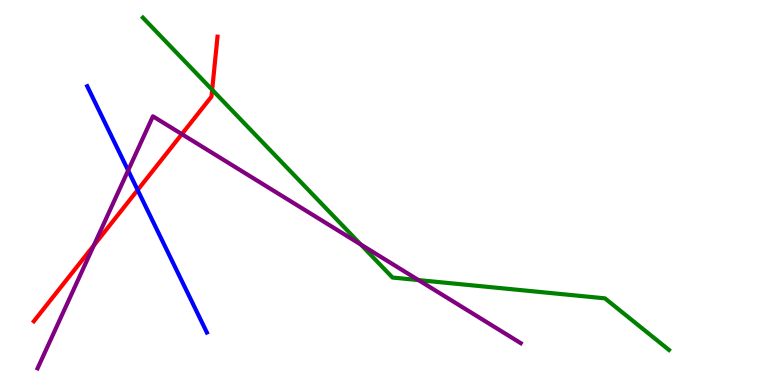[{'lines': ['blue', 'red'], 'intersections': [{'x': 1.78, 'y': 5.06}]}, {'lines': ['green', 'red'], 'intersections': [{'x': 2.74, 'y': 7.67}]}, {'lines': ['purple', 'red'], 'intersections': [{'x': 1.21, 'y': 3.63}, {'x': 2.35, 'y': 6.52}]}, {'lines': ['blue', 'green'], 'intersections': []}, {'lines': ['blue', 'purple'], 'intersections': [{'x': 1.65, 'y': 5.57}]}, {'lines': ['green', 'purple'], 'intersections': [{'x': 4.65, 'y': 3.65}, {'x': 5.4, 'y': 2.73}]}]